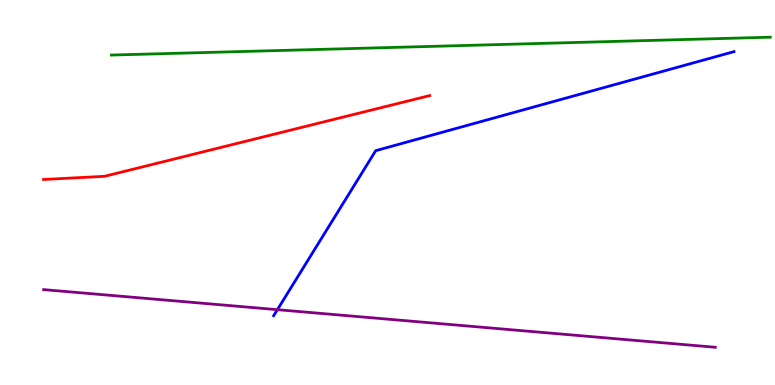[{'lines': ['blue', 'red'], 'intersections': []}, {'lines': ['green', 'red'], 'intersections': []}, {'lines': ['purple', 'red'], 'intersections': []}, {'lines': ['blue', 'green'], 'intersections': []}, {'lines': ['blue', 'purple'], 'intersections': [{'x': 3.58, 'y': 1.96}]}, {'lines': ['green', 'purple'], 'intersections': []}]